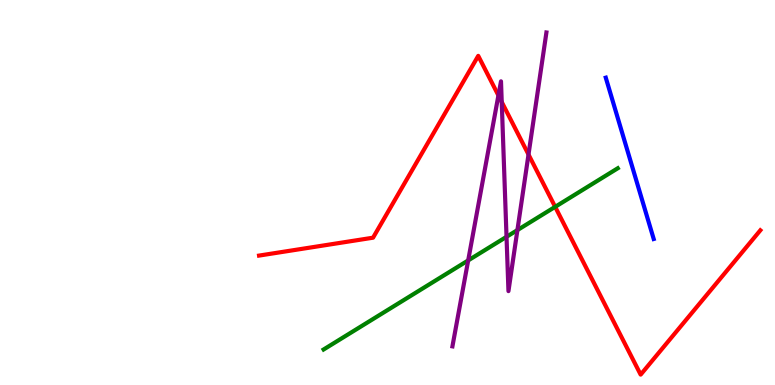[{'lines': ['blue', 'red'], 'intersections': []}, {'lines': ['green', 'red'], 'intersections': [{'x': 7.16, 'y': 4.63}]}, {'lines': ['purple', 'red'], 'intersections': [{'x': 6.43, 'y': 7.52}, {'x': 6.47, 'y': 7.35}, {'x': 6.82, 'y': 5.99}]}, {'lines': ['blue', 'green'], 'intersections': []}, {'lines': ['blue', 'purple'], 'intersections': []}, {'lines': ['green', 'purple'], 'intersections': [{'x': 6.04, 'y': 3.24}, {'x': 6.54, 'y': 3.85}, {'x': 6.68, 'y': 4.02}]}]